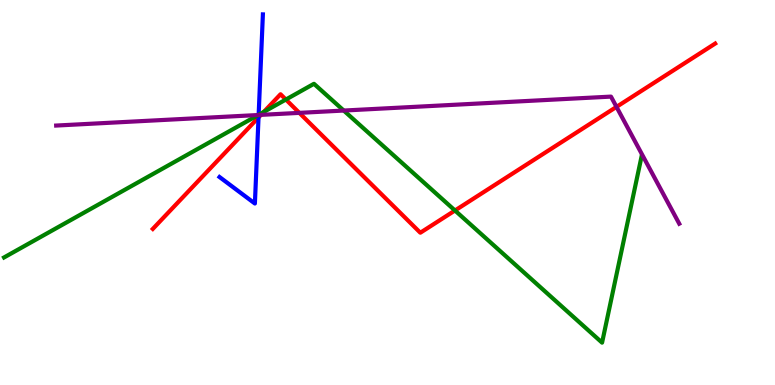[{'lines': ['blue', 'red'], 'intersections': [{'x': 3.34, 'y': 6.95}]}, {'lines': ['green', 'red'], 'intersections': [{'x': 3.4, 'y': 7.09}, {'x': 3.69, 'y': 7.41}, {'x': 5.87, 'y': 4.53}]}, {'lines': ['purple', 'red'], 'intersections': [{'x': 3.37, 'y': 7.02}, {'x': 3.86, 'y': 7.07}, {'x': 7.95, 'y': 7.22}]}, {'lines': ['blue', 'green'], 'intersections': [{'x': 3.34, 'y': 7.02}]}, {'lines': ['blue', 'purple'], 'intersections': [{'x': 3.34, 'y': 7.01}]}, {'lines': ['green', 'purple'], 'intersections': [{'x': 3.33, 'y': 7.01}, {'x': 4.44, 'y': 7.13}]}]